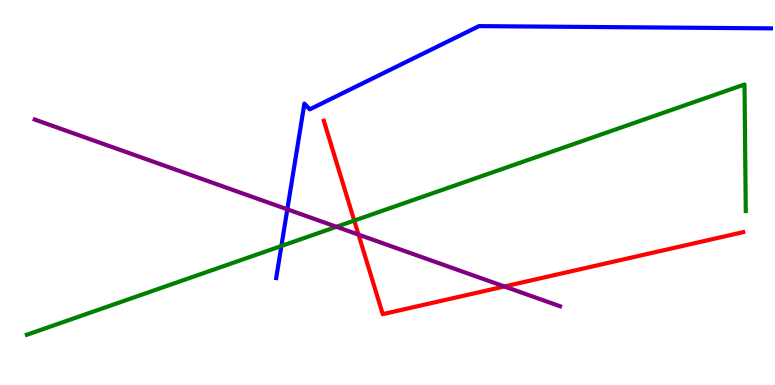[{'lines': ['blue', 'red'], 'intersections': []}, {'lines': ['green', 'red'], 'intersections': [{'x': 4.57, 'y': 4.27}]}, {'lines': ['purple', 'red'], 'intersections': [{'x': 4.63, 'y': 3.91}, {'x': 6.51, 'y': 2.56}]}, {'lines': ['blue', 'green'], 'intersections': [{'x': 3.63, 'y': 3.61}]}, {'lines': ['blue', 'purple'], 'intersections': [{'x': 3.71, 'y': 4.56}]}, {'lines': ['green', 'purple'], 'intersections': [{'x': 4.34, 'y': 4.11}]}]